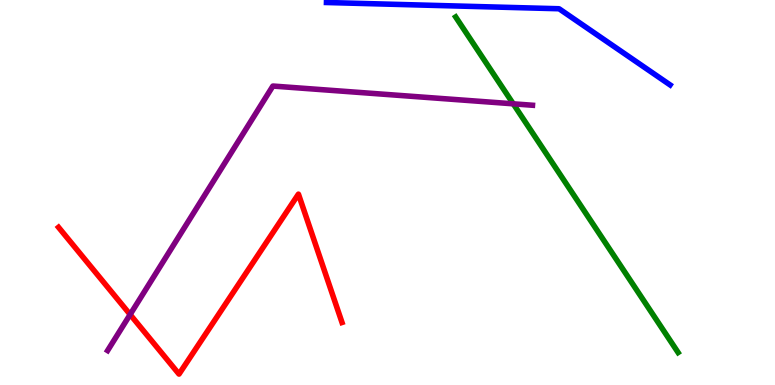[{'lines': ['blue', 'red'], 'intersections': []}, {'lines': ['green', 'red'], 'intersections': []}, {'lines': ['purple', 'red'], 'intersections': [{'x': 1.68, 'y': 1.83}]}, {'lines': ['blue', 'green'], 'intersections': []}, {'lines': ['blue', 'purple'], 'intersections': []}, {'lines': ['green', 'purple'], 'intersections': [{'x': 6.62, 'y': 7.3}]}]